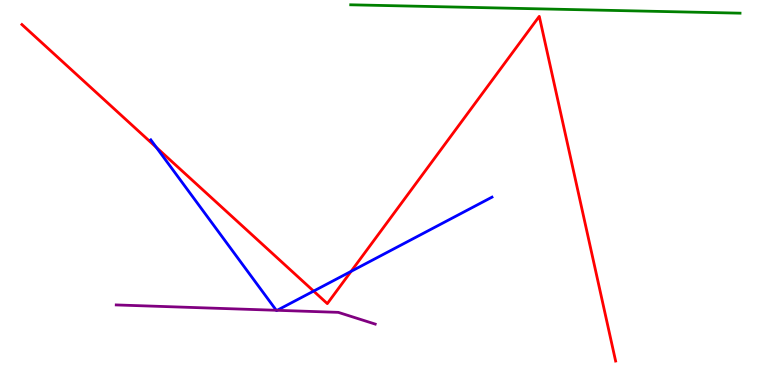[{'lines': ['blue', 'red'], 'intersections': [{'x': 2.02, 'y': 6.17}, {'x': 4.05, 'y': 2.44}, {'x': 4.53, 'y': 2.95}]}, {'lines': ['green', 'red'], 'intersections': []}, {'lines': ['purple', 'red'], 'intersections': []}, {'lines': ['blue', 'green'], 'intersections': []}, {'lines': ['blue', 'purple'], 'intersections': [{'x': 3.56, 'y': 1.94}, {'x': 3.58, 'y': 1.94}]}, {'lines': ['green', 'purple'], 'intersections': []}]